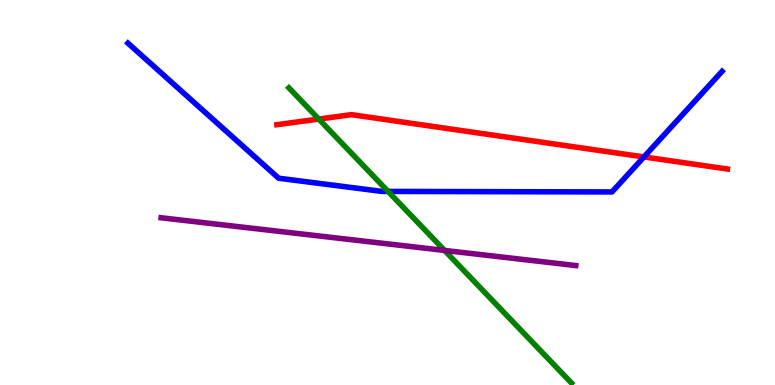[{'lines': ['blue', 'red'], 'intersections': [{'x': 8.31, 'y': 5.92}]}, {'lines': ['green', 'red'], 'intersections': [{'x': 4.11, 'y': 6.91}]}, {'lines': ['purple', 'red'], 'intersections': []}, {'lines': ['blue', 'green'], 'intersections': [{'x': 5.01, 'y': 5.03}]}, {'lines': ['blue', 'purple'], 'intersections': []}, {'lines': ['green', 'purple'], 'intersections': [{'x': 5.74, 'y': 3.5}]}]